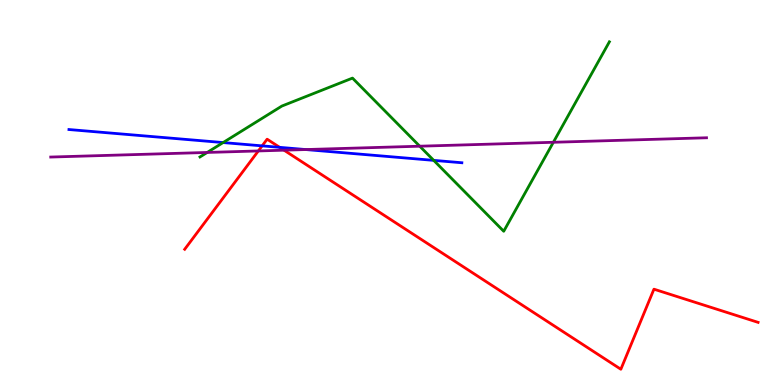[{'lines': ['blue', 'red'], 'intersections': [{'x': 3.38, 'y': 6.21}, {'x': 3.61, 'y': 6.17}]}, {'lines': ['green', 'red'], 'intersections': []}, {'lines': ['purple', 'red'], 'intersections': [{'x': 3.33, 'y': 6.08}, {'x': 3.67, 'y': 6.1}]}, {'lines': ['blue', 'green'], 'intersections': [{'x': 2.88, 'y': 6.3}, {'x': 5.6, 'y': 5.83}]}, {'lines': ['blue', 'purple'], 'intersections': [{'x': 3.95, 'y': 6.12}]}, {'lines': ['green', 'purple'], 'intersections': [{'x': 2.67, 'y': 6.04}, {'x': 5.42, 'y': 6.2}, {'x': 7.14, 'y': 6.3}]}]